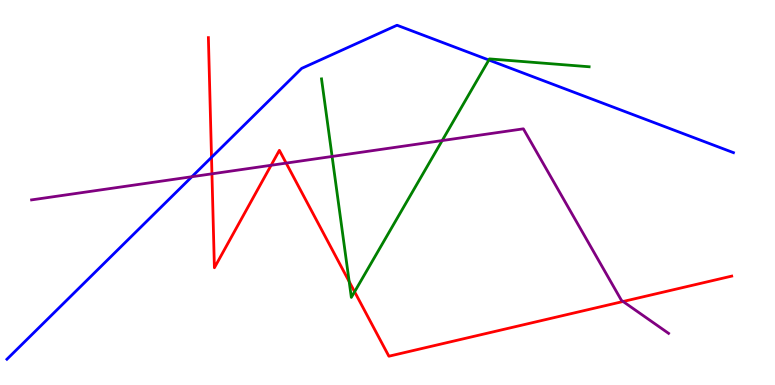[{'lines': ['blue', 'red'], 'intersections': [{'x': 2.73, 'y': 5.91}]}, {'lines': ['green', 'red'], 'intersections': [{'x': 4.51, 'y': 2.69}, {'x': 4.58, 'y': 2.42}]}, {'lines': ['purple', 'red'], 'intersections': [{'x': 2.73, 'y': 5.49}, {'x': 3.5, 'y': 5.71}, {'x': 3.69, 'y': 5.76}, {'x': 8.04, 'y': 2.17}]}, {'lines': ['blue', 'green'], 'intersections': [{'x': 6.31, 'y': 8.44}]}, {'lines': ['blue', 'purple'], 'intersections': [{'x': 2.48, 'y': 5.41}]}, {'lines': ['green', 'purple'], 'intersections': [{'x': 4.29, 'y': 5.94}, {'x': 5.71, 'y': 6.35}]}]